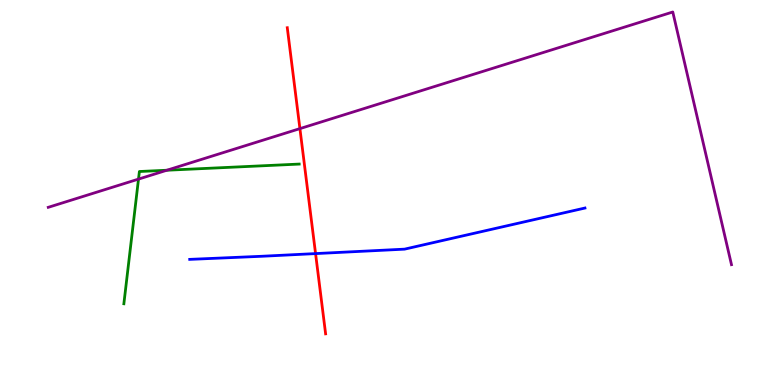[{'lines': ['blue', 'red'], 'intersections': [{'x': 4.07, 'y': 3.41}]}, {'lines': ['green', 'red'], 'intersections': []}, {'lines': ['purple', 'red'], 'intersections': [{'x': 3.87, 'y': 6.66}]}, {'lines': ['blue', 'green'], 'intersections': []}, {'lines': ['blue', 'purple'], 'intersections': []}, {'lines': ['green', 'purple'], 'intersections': [{'x': 1.79, 'y': 5.35}, {'x': 2.15, 'y': 5.58}]}]